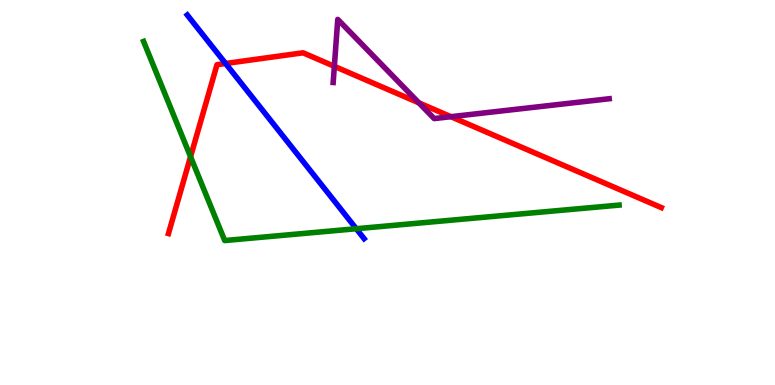[{'lines': ['blue', 'red'], 'intersections': [{'x': 2.91, 'y': 8.35}]}, {'lines': ['green', 'red'], 'intersections': [{'x': 2.46, 'y': 5.93}]}, {'lines': ['purple', 'red'], 'intersections': [{'x': 4.31, 'y': 8.28}, {'x': 5.41, 'y': 7.33}, {'x': 5.82, 'y': 6.97}]}, {'lines': ['blue', 'green'], 'intersections': [{'x': 4.6, 'y': 4.06}]}, {'lines': ['blue', 'purple'], 'intersections': []}, {'lines': ['green', 'purple'], 'intersections': []}]